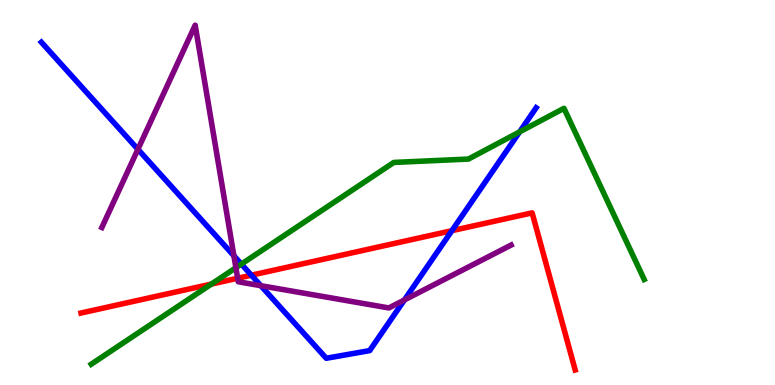[{'lines': ['blue', 'red'], 'intersections': [{'x': 3.24, 'y': 2.85}, {'x': 5.83, 'y': 4.01}]}, {'lines': ['green', 'red'], 'intersections': [{'x': 2.73, 'y': 2.62}]}, {'lines': ['purple', 'red'], 'intersections': [{'x': 3.07, 'y': 2.77}]}, {'lines': ['blue', 'green'], 'intersections': [{'x': 3.11, 'y': 3.14}, {'x': 6.7, 'y': 6.57}]}, {'lines': ['blue', 'purple'], 'intersections': [{'x': 1.78, 'y': 6.12}, {'x': 3.02, 'y': 3.36}, {'x': 3.37, 'y': 2.58}, {'x': 5.22, 'y': 2.21}]}, {'lines': ['green', 'purple'], 'intersections': [{'x': 3.04, 'y': 3.05}]}]